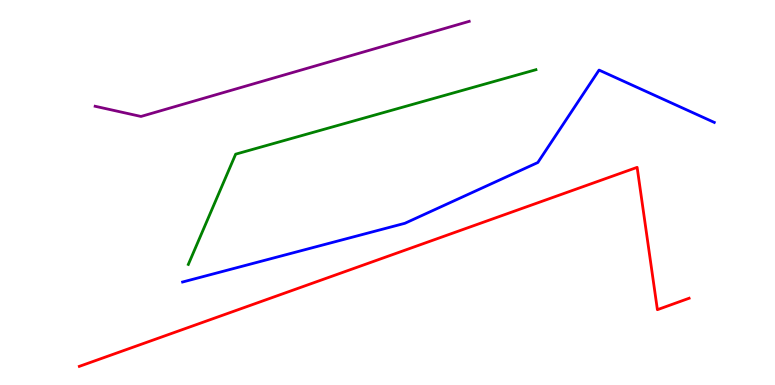[{'lines': ['blue', 'red'], 'intersections': []}, {'lines': ['green', 'red'], 'intersections': []}, {'lines': ['purple', 'red'], 'intersections': []}, {'lines': ['blue', 'green'], 'intersections': []}, {'lines': ['blue', 'purple'], 'intersections': []}, {'lines': ['green', 'purple'], 'intersections': []}]